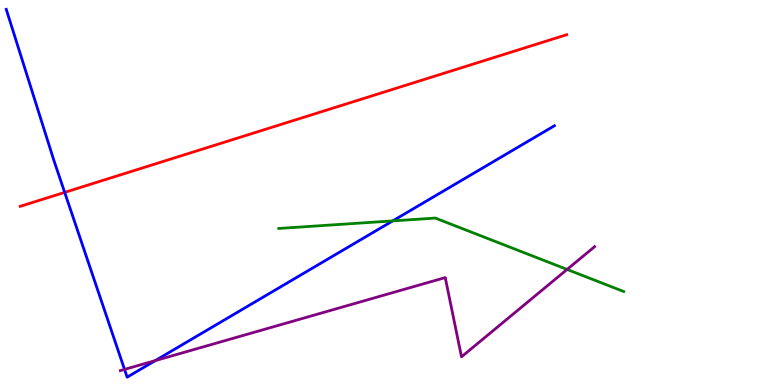[{'lines': ['blue', 'red'], 'intersections': [{'x': 0.835, 'y': 5.0}]}, {'lines': ['green', 'red'], 'intersections': []}, {'lines': ['purple', 'red'], 'intersections': []}, {'lines': ['blue', 'green'], 'intersections': [{'x': 5.07, 'y': 4.26}]}, {'lines': ['blue', 'purple'], 'intersections': [{'x': 1.61, 'y': 0.405}, {'x': 2.0, 'y': 0.634}]}, {'lines': ['green', 'purple'], 'intersections': [{'x': 7.32, 'y': 3.0}]}]